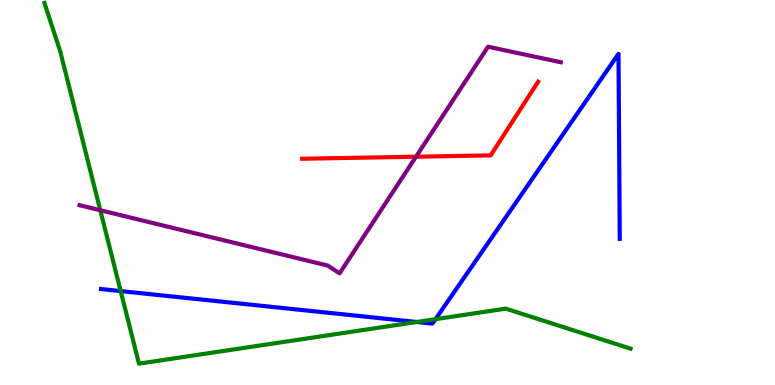[{'lines': ['blue', 'red'], 'intersections': []}, {'lines': ['green', 'red'], 'intersections': []}, {'lines': ['purple', 'red'], 'intersections': [{'x': 5.37, 'y': 5.93}]}, {'lines': ['blue', 'green'], 'intersections': [{'x': 1.56, 'y': 2.44}, {'x': 5.38, 'y': 1.64}, {'x': 5.62, 'y': 1.71}]}, {'lines': ['blue', 'purple'], 'intersections': []}, {'lines': ['green', 'purple'], 'intersections': [{'x': 1.29, 'y': 4.54}]}]